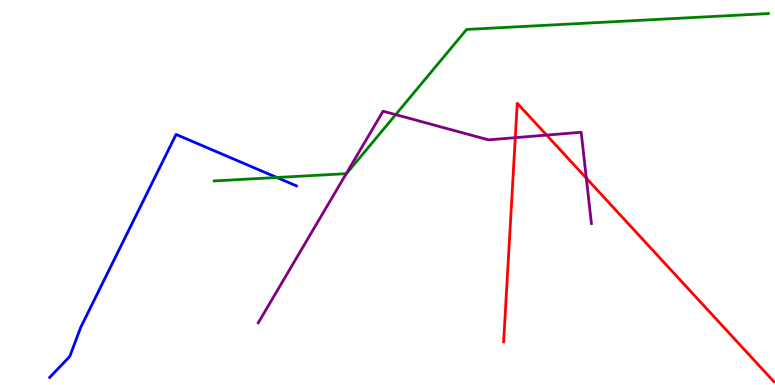[{'lines': ['blue', 'red'], 'intersections': []}, {'lines': ['green', 'red'], 'intersections': []}, {'lines': ['purple', 'red'], 'intersections': [{'x': 6.65, 'y': 6.42}, {'x': 7.05, 'y': 6.49}, {'x': 7.57, 'y': 5.37}]}, {'lines': ['blue', 'green'], 'intersections': [{'x': 3.57, 'y': 5.39}]}, {'lines': ['blue', 'purple'], 'intersections': []}, {'lines': ['green', 'purple'], 'intersections': [{'x': 4.47, 'y': 5.49}, {'x': 5.11, 'y': 7.02}]}]